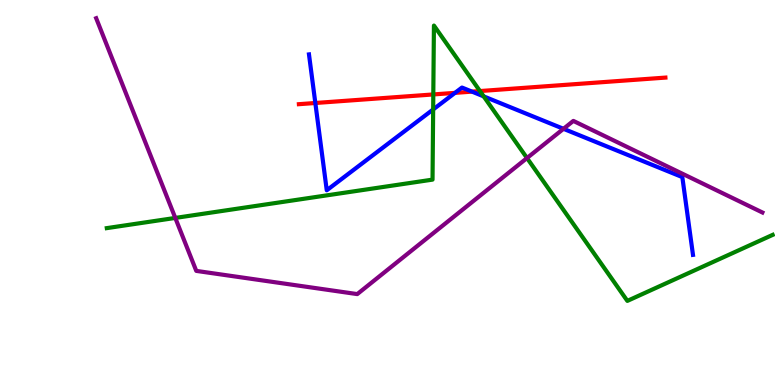[{'lines': ['blue', 'red'], 'intersections': [{'x': 4.07, 'y': 7.32}, {'x': 5.87, 'y': 7.59}, {'x': 6.09, 'y': 7.62}]}, {'lines': ['green', 'red'], 'intersections': [{'x': 5.59, 'y': 7.55}, {'x': 6.19, 'y': 7.63}]}, {'lines': ['purple', 'red'], 'intersections': []}, {'lines': ['blue', 'green'], 'intersections': [{'x': 5.59, 'y': 7.16}, {'x': 6.24, 'y': 7.5}]}, {'lines': ['blue', 'purple'], 'intersections': [{'x': 7.27, 'y': 6.65}]}, {'lines': ['green', 'purple'], 'intersections': [{'x': 2.26, 'y': 4.34}, {'x': 6.8, 'y': 5.9}]}]